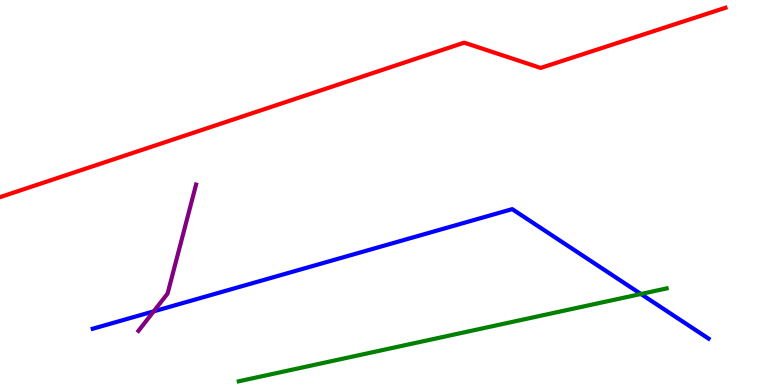[{'lines': ['blue', 'red'], 'intersections': []}, {'lines': ['green', 'red'], 'intersections': []}, {'lines': ['purple', 'red'], 'intersections': []}, {'lines': ['blue', 'green'], 'intersections': [{'x': 8.27, 'y': 2.36}]}, {'lines': ['blue', 'purple'], 'intersections': [{'x': 1.98, 'y': 1.91}]}, {'lines': ['green', 'purple'], 'intersections': []}]